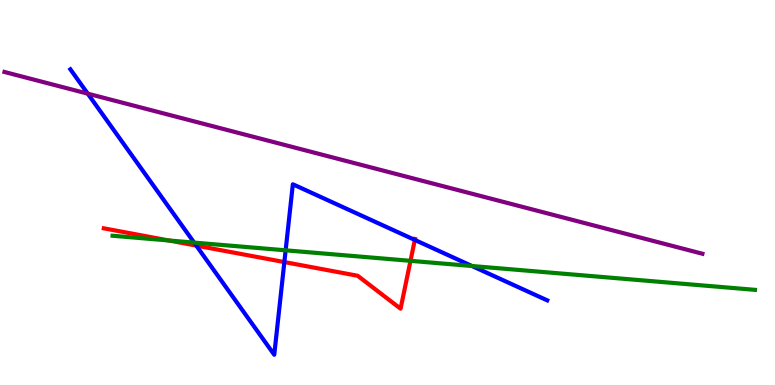[{'lines': ['blue', 'red'], 'intersections': [{'x': 2.53, 'y': 3.62}, {'x': 3.67, 'y': 3.19}, {'x': 5.35, 'y': 3.77}]}, {'lines': ['green', 'red'], 'intersections': [{'x': 2.18, 'y': 3.75}, {'x': 5.3, 'y': 3.23}]}, {'lines': ['purple', 'red'], 'intersections': []}, {'lines': ['blue', 'green'], 'intersections': [{'x': 2.51, 'y': 3.7}, {'x': 3.69, 'y': 3.5}, {'x': 6.09, 'y': 3.09}]}, {'lines': ['blue', 'purple'], 'intersections': [{'x': 1.13, 'y': 7.57}]}, {'lines': ['green', 'purple'], 'intersections': []}]